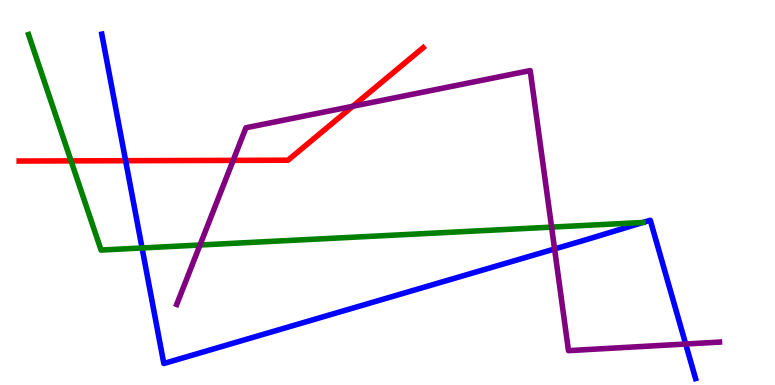[{'lines': ['blue', 'red'], 'intersections': [{'x': 1.62, 'y': 5.83}]}, {'lines': ['green', 'red'], 'intersections': [{'x': 0.917, 'y': 5.82}]}, {'lines': ['purple', 'red'], 'intersections': [{'x': 3.01, 'y': 5.83}, {'x': 4.55, 'y': 7.24}]}, {'lines': ['blue', 'green'], 'intersections': [{'x': 1.83, 'y': 3.56}, {'x': 8.3, 'y': 4.22}]}, {'lines': ['blue', 'purple'], 'intersections': [{'x': 7.16, 'y': 3.53}, {'x': 8.85, 'y': 1.06}]}, {'lines': ['green', 'purple'], 'intersections': [{'x': 2.58, 'y': 3.64}, {'x': 7.12, 'y': 4.1}]}]